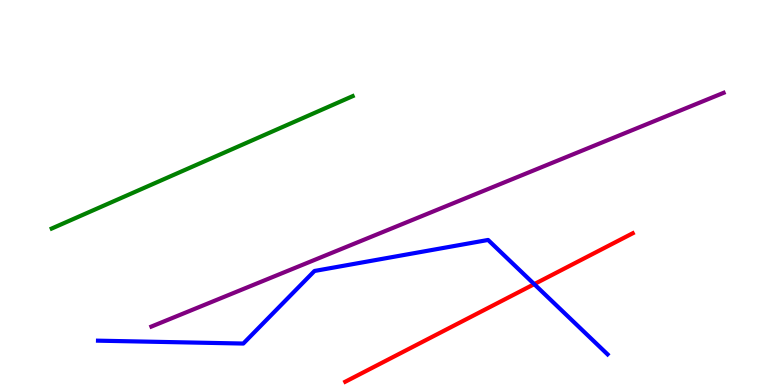[{'lines': ['blue', 'red'], 'intersections': [{'x': 6.89, 'y': 2.62}]}, {'lines': ['green', 'red'], 'intersections': []}, {'lines': ['purple', 'red'], 'intersections': []}, {'lines': ['blue', 'green'], 'intersections': []}, {'lines': ['blue', 'purple'], 'intersections': []}, {'lines': ['green', 'purple'], 'intersections': []}]